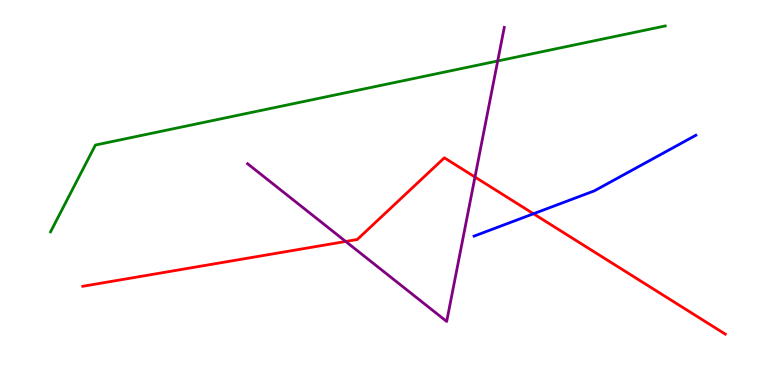[{'lines': ['blue', 'red'], 'intersections': [{'x': 6.88, 'y': 4.45}]}, {'lines': ['green', 'red'], 'intersections': []}, {'lines': ['purple', 'red'], 'intersections': [{'x': 4.46, 'y': 3.73}, {'x': 6.13, 'y': 5.4}]}, {'lines': ['blue', 'green'], 'intersections': []}, {'lines': ['blue', 'purple'], 'intersections': []}, {'lines': ['green', 'purple'], 'intersections': [{'x': 6.42, 'y': 8.42}]}]